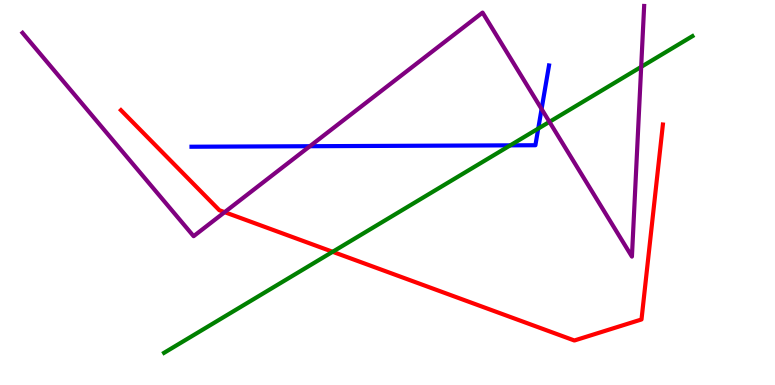[{'lines': ['blue', 'red'], 'intersections': []}, {'lines': ['green', 'red'], 'intersections': [{'x': 4.29, 'y': 3.46}]}, {'lines': ['purple', 'red'], 'intersections': [{'x': 2.9, 'y': 4.49}]}, {'lines': ['blue', 'green'], 'intersections': [{'x': 6.58, 'y': 6.22}, {'x': 6.95, 'y': 6.66}]}, {'lines': ['blue', 'purple'], 'intersections': [{'x': 4.0, 'y': 6.2}, {'x': 6.99, 'y': 7.17}]}, {'lines': ['green', 'purple'], 'intersections': [{'x': 7.09, 'y': 6.83}, {'x': 8.27, 'y': 8.26}]}]